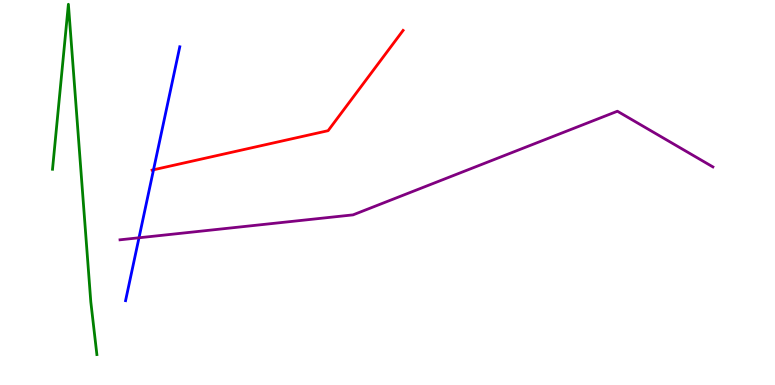[{'lines': ['blue', 'red'], 'intersections': [{'x': 1.98, 'y': 5.59}]}, {'lines': ['green', 'red'], 'intersections': []}, {'lines': ['purple', 'red'], 'intersections': []}, {'lines': ['blue', 'green'], 'intersections': []}, {'lines': ['blue', 'purple'], 'intersections': [{'x': 1.79, 'y': 3.82}]}, {'lines': ['green', 'purple'], 'intersections': []}]